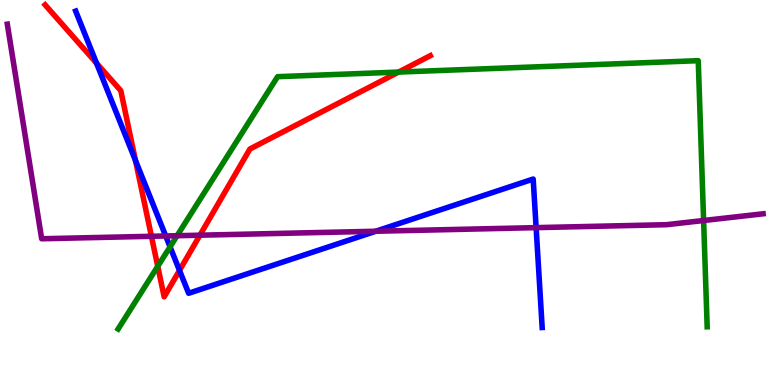[{'lines': ['blue', 'red'], 'intersections': [{'x': 1.25, 'y': 8.36}, {'x': 1.75, 'y': 5.83}, {'x': 2.32, 'y': 2.98}]}, {'lines': ['green', 'red'], 'intersections': [{'x': 2.04, 'y': 3.08}, {'x': 5.14, 'y': 8.13}]}, {'lines': ['purple', 'red'], 'intersections': [{'x': 1.95, 'y': 3.86}, {'x': 2.58, 'y': 3.89}]}, {'lines': ['blue', 'green'], 'intersections': [{'x': 2.19, 'y': 3.59}]}, {'lines': ['blue', 'purple'], 'intersections': [{'x': 2.14, 'y': 3.87}, {'x': 4.85, 'y': 3.99}, {'x': 6.92, 'y': 4.09}]}, {'lines': ['green', 'purple'], 'intersections': [{'x': 2.28, 'y': 3.88}, {'x': 9.08, 'y': 4.27}]}]